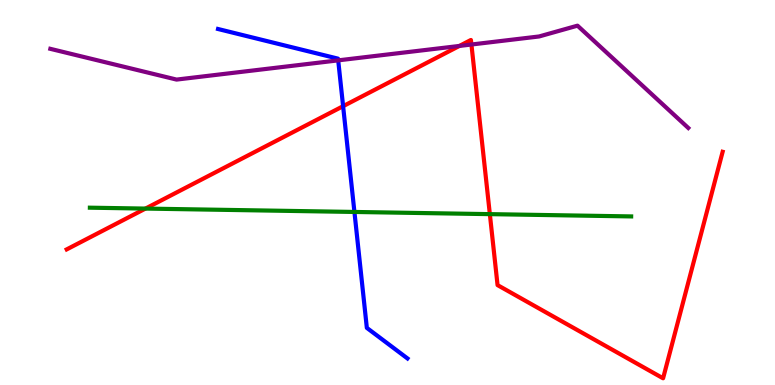[{'lines': ['blue', 'red'], 'intersections': [{'x': 4.43, 'y': 7.24}]}, {'lines': ['green', 'red'], 'intersections': [{'x': 1.88, 'y': 4.58}, {'x': 6.32, 'y': 4.44}]}, {'lines': ['purple', 'red'], 'intersections': [{'x': 5.93, 'y': 8.81}, {'x': 6.08, 'y': 8.84}]}, {'lines': ['blue', 'green'], 'intersections': [{'x': 4.57, 'y': 4.49}]}, {'lines': ['blue', 'purple'], 'intersections': [{'x': 4.36, 'y': 8.43}]}, {'lines': ['green', 'purple'], 'intersections': []}]